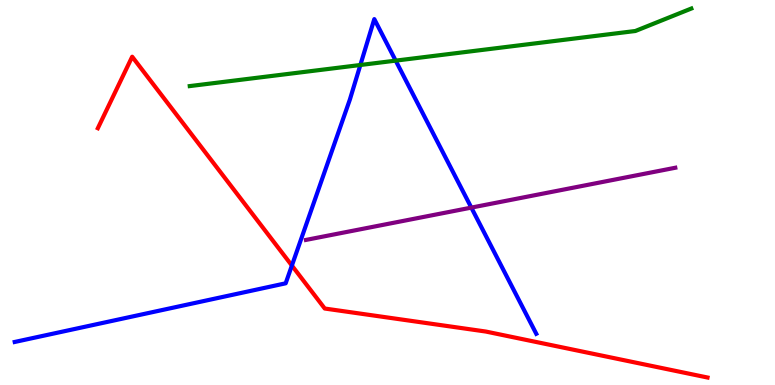[{'lines': ['blue', 'red'], 'intersections': [{'x': 3.77, 'y': 3.1}]}, {'lines': ['green', 'red'], 'intersections': []}, {'lines': ['purple', 'red'], 'intersections': []}, {'lines': ['blue', 'green'], 'intersections': [{'x': 4.65, 'y': 8.31}, {'x': 5.11, 'y': 8.43}]}, {'lines': ['blue', 'purple'], 'intersections': [{'x': 6.08, 'y': 4.61}]}, {'lines': ['green', 'purple'], 'intersections': []}]